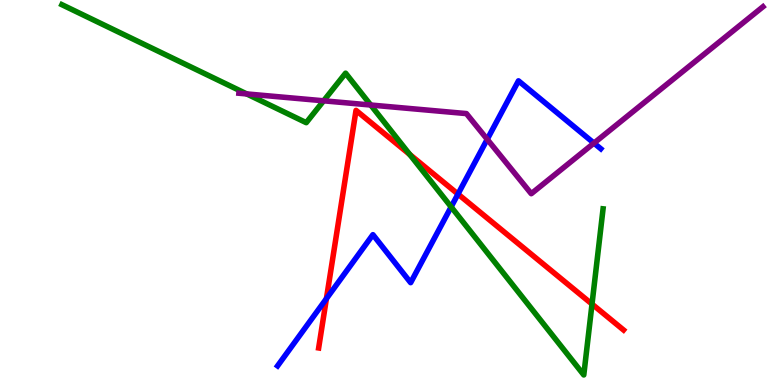[{'lines': ['blue', 'red'], 'intersections': [{'x': 4.21, 'y': 2.24}, {'x': 5.91, 'y': 4.96}]}, {'lines': ['green', 'red'], 'intersections': [{'x': 5.29, 'y': 5.99}, {'x': 7.64, 'y': 2.1}]}, {'lines': ['purple', 'red'], 'intersections': []}, {'lines': ['blue', 'green'], 'intersections': [{'x': 5.82, 'y': 4.63}]}, {'lines': ['blue', 'purple'], 'intersections': [{'x': 6.29, 'y': 6.38}, {'x': 7.66, 'y': 6.28}]}, {'lines': ['green', 'purple'], 'intersections': [{'x': 3.18, 'y': 7.56}, {'x': 4.18, 'y': 7.38}, {'x': 4.78, 'y': 7.27}]}]